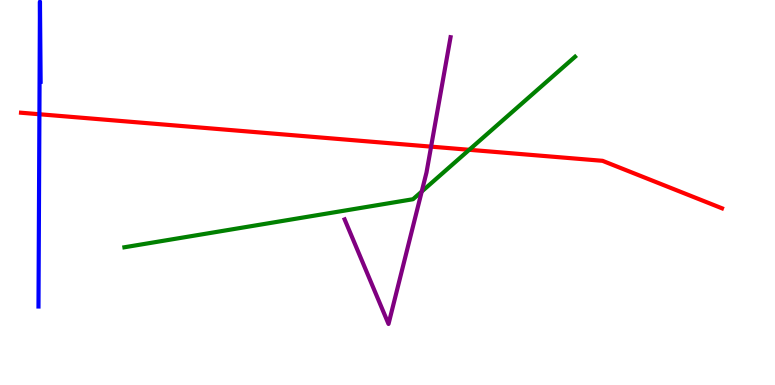[{'lines': ['blue', 'red'], 'intersections': [{'x': 0.508, 'y': 7.03}]}, {'lines': ['green', 'red'], 'intersections': [{'x': 6.05, 'y': 6.11}]}, {'lines': ['purple', 'red'], 'intersections': [{'x': 5.56, 'y': 6.19}]}, {'lines': ['blue', 'green'], 'intersections': []}, {'lines': ['blue', 'purple'], 'intersections': []}, {'lines': ['green', 'purple'], 'intersections': [{'x': 5.44, 'y': 5.02}]}]